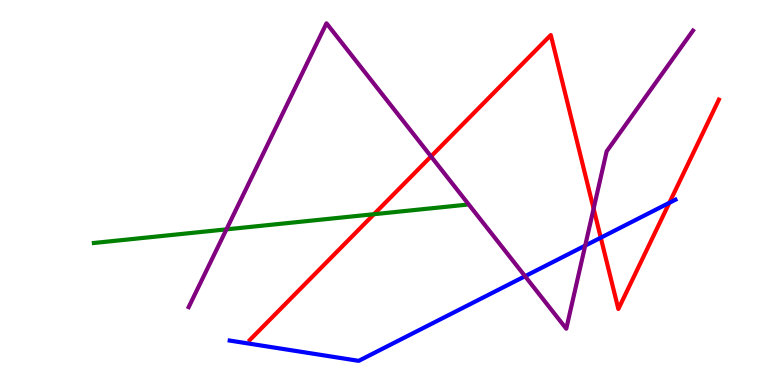[{'lines': ['blue', 'red'], 'intersections': [{'x': 7.75, 'y': 3.83}, {'x': 8.64, 'y': 4.73}]}, {'lines': ['green', 'red'], 'intersections': [{'x': 4.83, 'y': 4.44}]}, {'lines': ['purple', 'red'], 'intersections': [{'x': 5.56, 'y': 5.94}, {'x': 7.66, 'y': 4.58}]}, {'lines': ['blue', 'green'], 'intersections': []}, {'lines': ['blue', 'purple'], 'intersections': [{'x': 6.77, 'y': 2.83}, {'x': 7.55, 'y': 3.62}]}, {'lines': ['green', 'purple'], 'intersections': [{'x': 2.92, 'y': 4.04}]}]